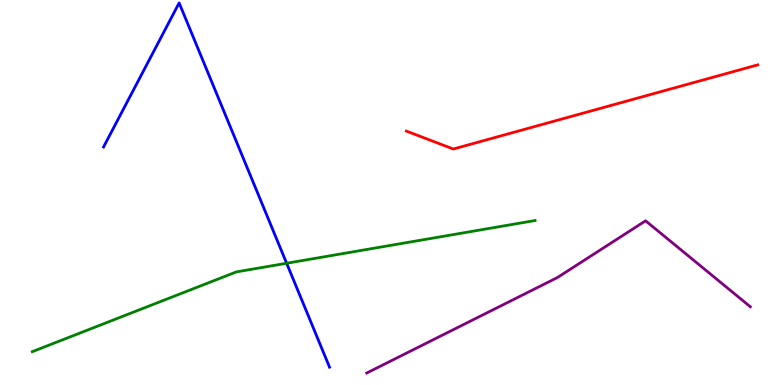[{'lines': ['blue', 'red'], 'intersections': []}, {'lines': ['green', 'red'], 'intersections': []}, {'lines': ['purple', 'red'], 'intersections': []}, {'lines': ['blue', 'green'], 'intersections': [{'x': 3.7, 'y': 3.16}]}, {'lines': ['blue', 'purple'], 'intersections': []}, {'lines': ['green', 'purple'], 'intersections': []}]